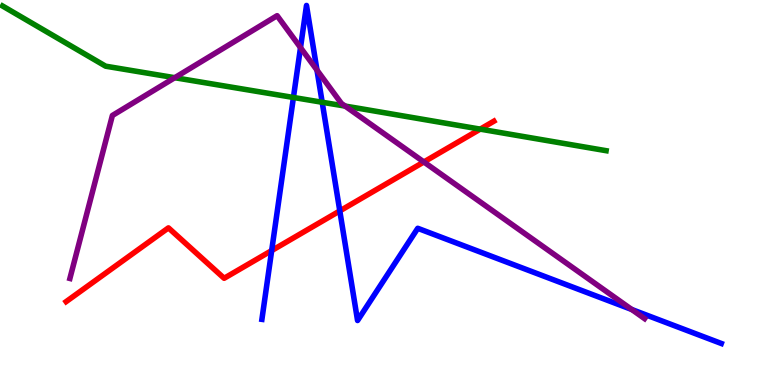[{'lines': ['blue', 'red'], 'intersections': [{'x': 3.51, 'y': 3.49}, {'x': 4.38, 'y': 4.52}]}, {'lines': ['green', 'red'], 'intersections': [{'x': 6.2, 'y': 6.65}]}, {'lines': ['purple', 'red'], 'intersections': [{'x': 5.47, 'y': 5.79}]}, {'lines': ['blue', 'green'], 'intersections': [{'x': 3.79, 'y': 7.47}, {'x': 4.16, 'y': 7.34}]}, {'lines': ['blue', 'purple'], 'intersections': [{'x': 3.88, 'y': 8.76}, {'x': 4.09, 'y': 8.18}, {'x': 8.15, 'y': 1.96}]}, {'lines': ['green', 'purple'], 'intersections': [{'x': 2.25, 'y': 7.98}, {'x': 4.45, 'y': 7.24}]}]